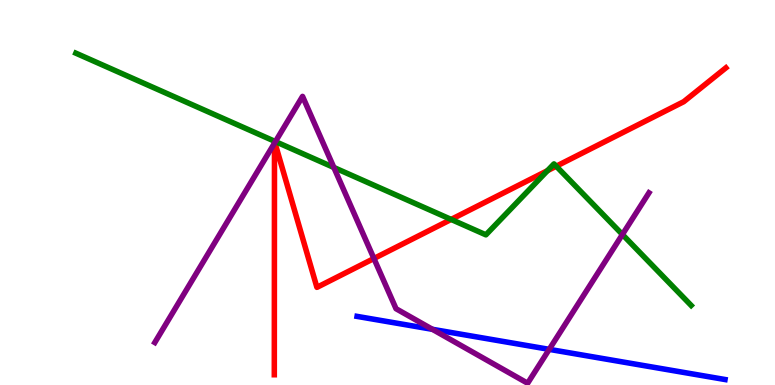[{'lines': ['blue', 'red'], 'intersections': []}, {'lines': ['green', 'red'], 'intersections': [{'x': 5.82, 'y': 4.3}, {'x': 7.06, 'y': 5.57}, {'x': 7.18, 'y': 5.68}]}, {'lines': ['purple', 'red'], 'intersections': [{'x': 3.54, 'y': 6.28}, {'x': 3.55, 'y': 6.3}, {'x': 4.82, 'y': 3.29}]}, {'lines': ['blue', 'green'], 'intersections': []}, {'lines': ['blue', 'purple'], 'intersections': [{'x': 5.58, 'y': 1.45}, {'x': 7.09, 'y': 0.926}]}, {'lines': ['green', 'purple'], 'intersections': [{'x': 3.55, 'y': 6.32}, {'x': 4.31, 'y': 5.65}, {'x': 8.03, 'y': 3.91}]}]